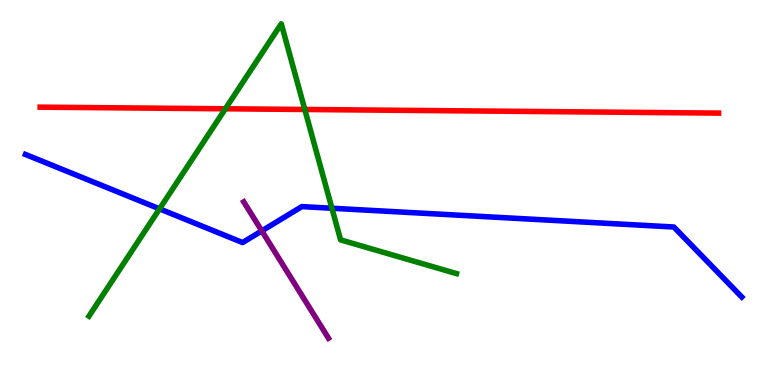[{'lines': ['blue', 'red'], 'intersections': []}, {'lines': ['green', 'red'], 'intersections': [{'x': 2.91, 'y': 7.17}, {'x': 3.93, 'y': 7.16}]}, {'lines': ['purple', 'red'], 'intersections': []}, {'lines': ['blue', 'green'], 'intersections': [{'x': 2.06, 'y': 4.58}, {'x': 4.28, 'y': 4.59}]}, {'lines': ['blue', 'purple'], 'intersections': [{'x': 3.38, 'y': 4.0}]}, {'lines': ['green', 'purple'], 'intersections': []}]